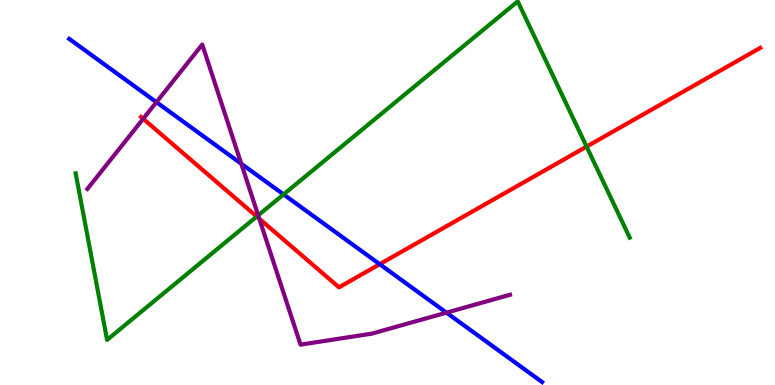[{'lines': ['blue', 'red'], 'intersections': [{'x': 4.9, 'y': 3.14}]}, {'lines': ['green', 'red'], 'intersections': [{'x': 3.31, 'y': 4.38}, {'x': 7.57, 'y': 6.19}]}, {'lines': ['purple', 'red'], 'intersections': [{'x': 1.85, 'y': 6.91}, {'x': 3.35, 'y': 4.32}]}, {'lines': ['blue', 'green'], 'intersections': [{'x': 3.66, 'y': 4.95}]}, {'lines': ['blue', 'purple'], 'intersections': [{'x': 2.02, 'y': 7.35}, {'x': 3.11, 'y': 5.75}, {'x': 5.76, 'y': 1.88}]}, {'lines': ['green', 'purple'], 'intersections': [{'x': 3.33, 'y': 4.41}]}]